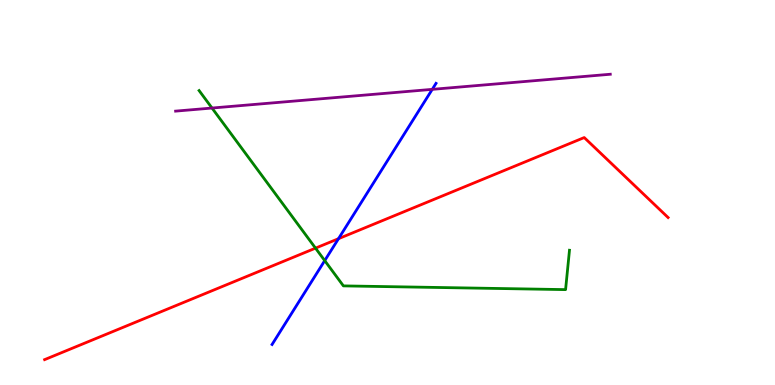[{'lines': ['blue', 'red'], 'intersections': [{'x': 4.37, 'y': 3.8}]}, {'lines': ['green', 'red'], 'intersections': [{'x': 4.07, 'y': 3.55}]}, {'lines': ['purple', 'red'], 'intersections': []}, {'lines': ['blue', 'green'], 'intersections': [{'x': 4.19, 'y': 3.23}]}, {'lines': ['blue', 'purple'], 'intersections': [{'x': 5.58, 'y': 7.68}]}, {'lines': ['green', 'purple'], 'intersections': [{'x': 2.74, 'y': 7.19}]}]